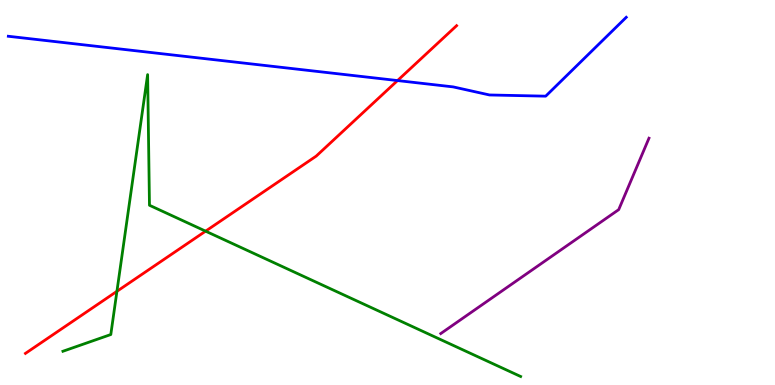[{'lines': ['blue', 'red'], 'intersections': [{'x': 5.13, 'y': 7.91}]}, {'lines': ['green', 'red'], 'intersections': [{'x': 1.51, 'y': 2.43}, {'x': 2.65, 'y': 4.0}]}, {'lines': ['purple', 'red'], 'intersections': []}, {'lines': ['blue', 'green'], 'intersections': []}, {'lines': ['blue', 'purple'], 'intersections': []}, {'lines': ['green', 'purple'], 'intersections': []}]